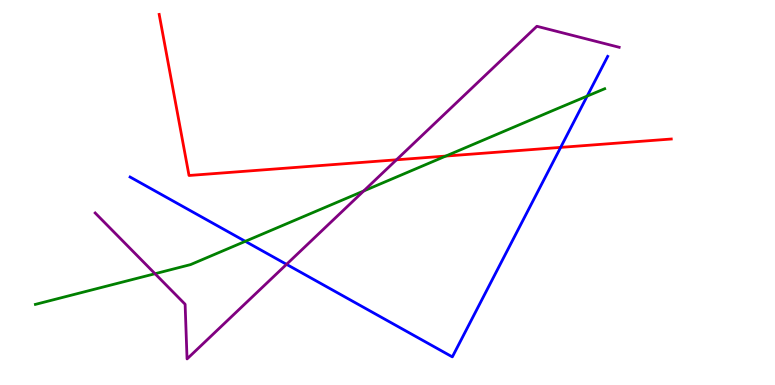[{'lines': ['blue', 'red'], 'intersections': [{'x': 7.23, 'y': 6.17}]}, {'lines': ['green', 'red'], 'intersections': [{'x': 5.75, 'y': 5.95}]}, {'lines': ['purple', 'red'], 'intersections': [{'x': 5.12, 'y': 5.85}]}, {'lines': ['blue', 'green'], 'intersections': [{'x': 3.17, 'y': 3.73}, {'x': 7.58, 'y': 7.5}]}, {'lines': ['blue', 'purple'], 'intersections': [{'x': 3.7, 'y': 3.13}]}, {'lines': ['green', 'purple'], 'intersections': [{'x': 2.0, 'y': 2.89}, {'x': 4.69, 'y': 5.04}]}]